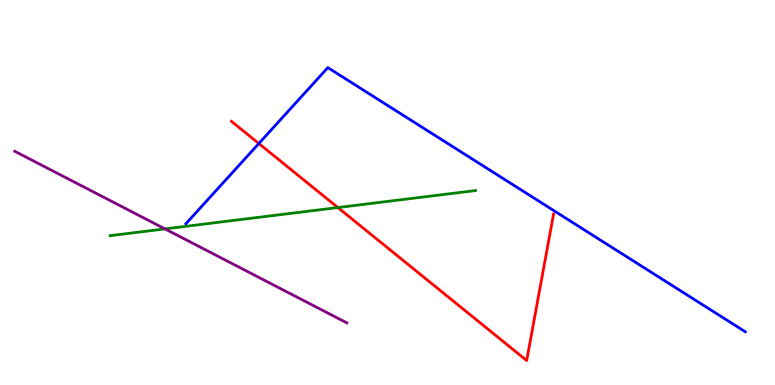[{'lines': ['blue', 'red'], 'intersections': [{'x': 3.34, 'y': 6.27}]}, {'lines': ['green', 'red'], 'intersections': [{'x': 4.36, 'y': 4.61}]}, {'lines': ['purple', 'red'], 'intersections': []}, {'lines': ['blue', 'green'], 'intersections': []}, {'lines': ['blue', 'purple'], 'intersections': []}, {'lines': ['green', 'purple'], 'intersections': [{'x': 2.13, 'y': 4.05}]}]